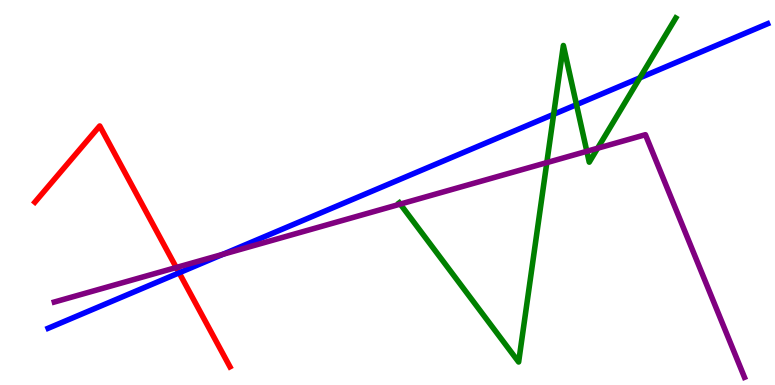[{'lines': ['blue', 'red'], 'intersections': [{'x': 2.31, 'y': 2.91}]}, {'lines': ['green', 'red'], 'intersections': []}, {'lines': ['purple', 'red'], 'intersections': [{'x': 2.27, 'y': 3.05}]}, {'lines': ['blue', 'green'], 'intersections': [{'x': 7.14, 'y': 7.03}, {'x': 7.44, 'y': 7.28}, {'x': 8.26, 'y': 7.98}]}, {'lines': ['blue', 'purple'], 'intersections': [{'x': 2.88, 'y': 3.39}]}, {'lines': ['green', 'purple'], 'intersections': [{'x': 5.16, 'y': 4.7}, {'x': 7.06, 'y': 5.78}, {'x': 7.57, 'y': 6.07}, {'x': 7.71, 'y': 6.15}]}]